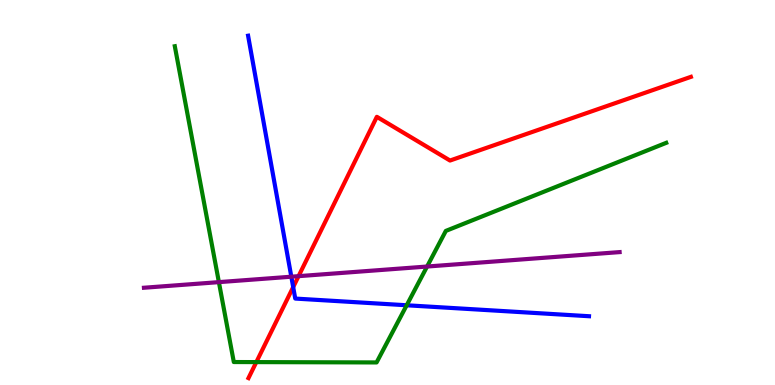[{'lines': ['blue', 'red'], 'intersections': [{'x': 3.78, 'y': 2.54}]}, {'lines': ['green', 'red'], 'intersections': [{'x': 3.31, 'y': 0.595}]}, {'lines': ['purple', 'red'], 'intersections': [{'x': 3.85, 'y': 2.83}]}, {'lines': ['blue', 'green'], 'intersections': [{'x': 5.25, 'y': 2.07}]}, {'lines': ['blue', 'purple'], 'intersections': [{'x': 3.76, 'y': 2.81}]}, {'lines': ['green', 'purple'], 'intersections': [{'x': 2.82, 'y': 2.67}, {'x': 5.51, 'y': 3.08}]}]